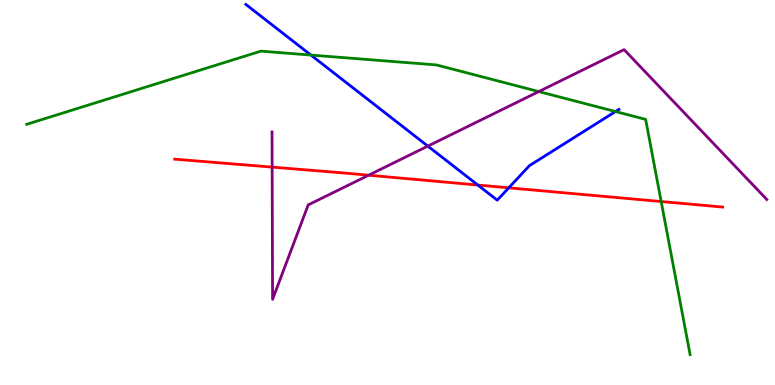[{'lines': ['blue', 'red'], 'intersections': [{'x': 6.17, 'y': 5.19}, {'x': 6.56, 'y': 5.12}]}, {'lines': ['green', 'red'], 'intersections': [{'x': 8.53, 'y': 4.77}]}, {'lines': ['purple', 'red'], 'intersections': [{'x': 3.51, 'y': 5.66}, {'x': 4.76, 'y': 5.45}]}, {'lines': ['blue', 'green'], 'intersections': [{'x': 4.01, 'y': 8.57}, {'x': 7.94, 'y': 7.1}]}, {'lines': ['blue', 'purple'], 'intersections': [{'x': 5.52, 'y': 6.2}]}, {'lines': ['green', 'purple'], 'intersections': [{'x': 6.95, 'y': 7.62}]}]